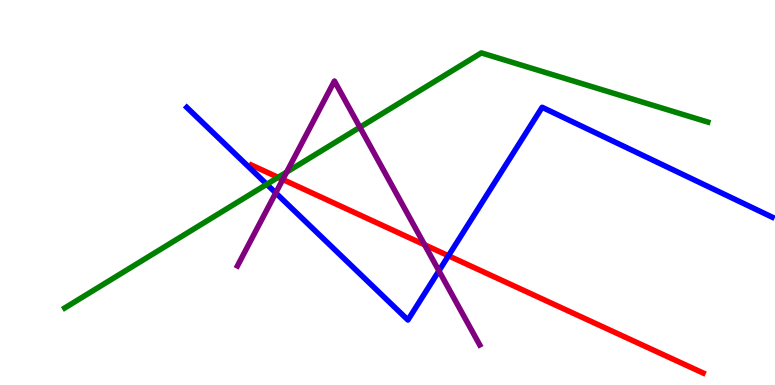[{'lines': ['blue', 'red'], 'intersections': [{'x': 5.79, 'y': 3.36}]}, {'lines': ['green', 'red'], 'intersections': [{'x': 3.59, 'y': 5.39}]}, {'lines': ['purple', 'red'], 'intersections': [{'x': 3.65, 'y': 5.34}, {'x': 5.48, 'y': 3.64}]}, {'lines': ['blue', 'green'], 'intersections': [{'x': 3.44, 'y': 5.21}]}, {'lines': ['blue', 'purple'], 'intersections': [{'x': 3.56, 'y': 4.99}, {'x': 5.66, 'y': 2.97}]}, {'lines': ['green', 'purple'], 'intersections': [{'x': 3.7, 'y': 5.53}, {'x': 4.64, 'y': 6.69}]}]